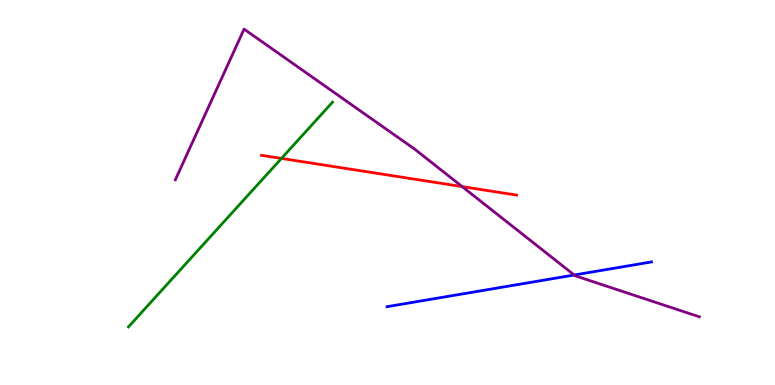[{'lines': ['blue', 'red'], 'intersections': []}, {'lines': ['green', 'red'], 'intersections': [{'x': 3.63, 'y': 5.89}]}, {'lines': ['purple', 'red'], 'intersections': [{'x': 5.96, 'y': 5.15}]}, {'lines': ['blue', 'green'], 'intersections': []}, {'lines': ['blue', 'purple'], 'intersections': [{'x': 7.41, 'y': 2.86}]}, {'lines': ['green', 'purple'], 'intersections': []}]